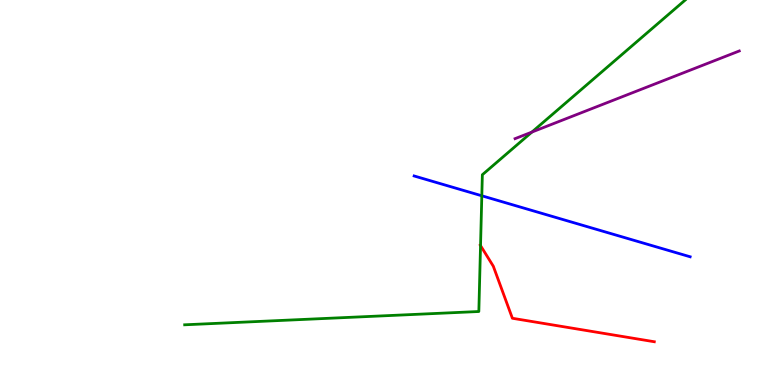[{'lines': ['blue', 'red'], 'intersections': []}, {'lines': ['green', 'red'], 'intersections': [{'x': 6.2, 'y': 3.62}]}, {'lines': ['purple', 'red'], 'intersections': []}, {'lines': ['blue', 'green'], 'intersections': [{'x': 6.22, 'y': 4.91}]}, {'lines': ['blue', 'purple'], 'intersections': []}, {'lines': ['green', 'purple'], 'intersections': [{'x': 6.86, 'y': 6.57}]}]